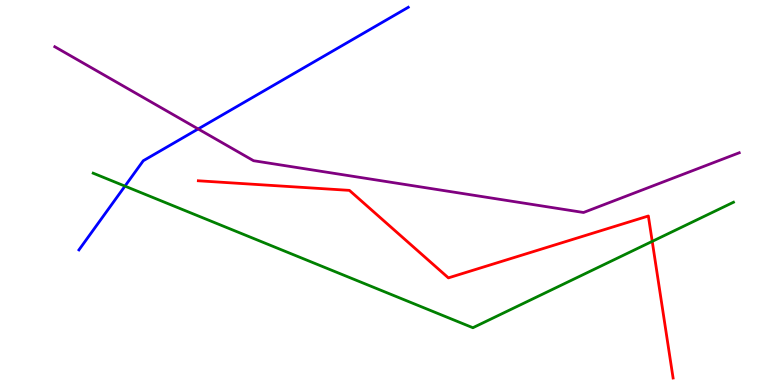[{'lines': ['blue', 'red'], 'intersections': []}, {'lines': ['green', 'red'], 'intersections': [{'x': 8.42, 'y': 3.73}]}, {'lines': ['purple', 'red'], 'intersections': []}, {'lines': ['blue', 'green'], 'intersections': [{'x': 1.61, 'y': 5.17}]}, {'lines': ['blue', 'purple'], 'intersections': [{'x': 2.56, 'y': 6.65}]}, {'lines': ['green', 'purple'], 'intersections': []}]